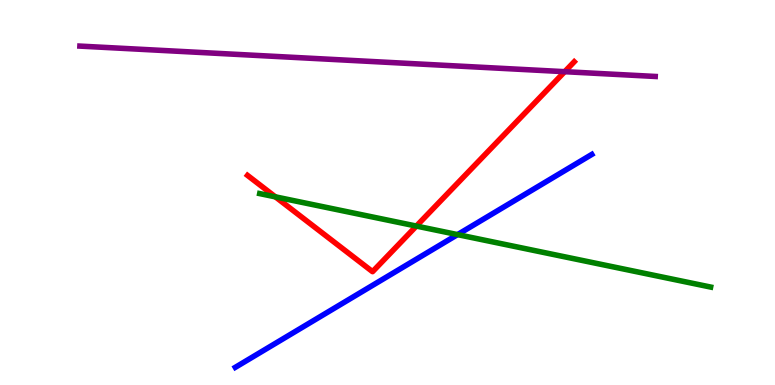[{'lines': ['blue', 'red'], 'intersections': []}, {'lines': ['green', 'red'], 'intersections': [{'x': 3.55, 'y': 4.89}, {'x': 5.37, 'y': 4.13}]}, {'lines': ['purple', 'red'], 'intersections': [{'x': 7.29, 'y': 8.14}]}, {'lines': ['blue', 'green'], 'intersections': [{'x': 5.9, 'y': 3.91}]}, {'lines': ['blue', 'purple'], 'intersections': []}, {'lines': ['green', 'purple'], 'intersections': []}]